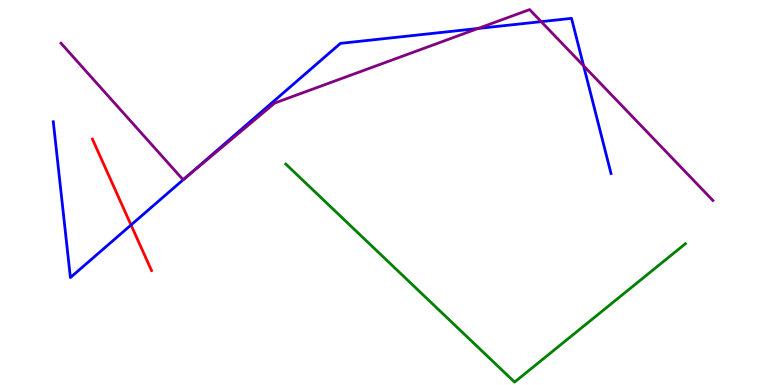[{'lines': ['blue', 'red'], 'intersections': [{'x': 1.69, 'y': 4.16}]}, {'lines': ['green', 'red'], 'intersections': []}, {'lines': ['purple', 'red'], 'intersections': []}, {'lines': ['blue', 'green'], 'intersections': []}, {'lines': ['blue', 'purple'], 'intersections': [{'x': 2.38, 'y': 5.36}, {'x': 6.17, 'y': 9.26}, {'x': 6.98, 'y': 9.44}, {'x': 7.53, 'y': 8.29}]}, {'lines': ['green', 'purple'], 'intersections': []}]